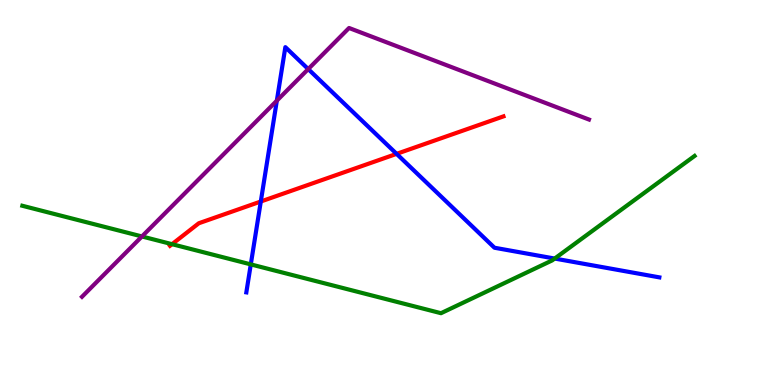[{'lines': ['blue', 'red'], 'intersections': [{'x': 3.37, 'y': 4.77}, {'x': 5.12, 'y': 6.0}]}, {'lines': ['green', 'red'], 'intersections': [{'x': 2.22, 'y': 3.66}]}, {'lines': ['purple', 'red'], 'intersections': []}, {'lines': ['blue', 'green'], 'intersections': [{'x': 3.24, 'y': 3.13}, {'x': 7.16, 'y': 3.28}]}, {'lines': ['blue', 'purple'], 'intersections': [{'x': 3.57, 'y': 7.39}, {'x': 3.98, 'y': 8.21}]}, {'lines': ['green', 'purple'], 'intersections': [{'x': 1.83, 'y': 3.86}]}]